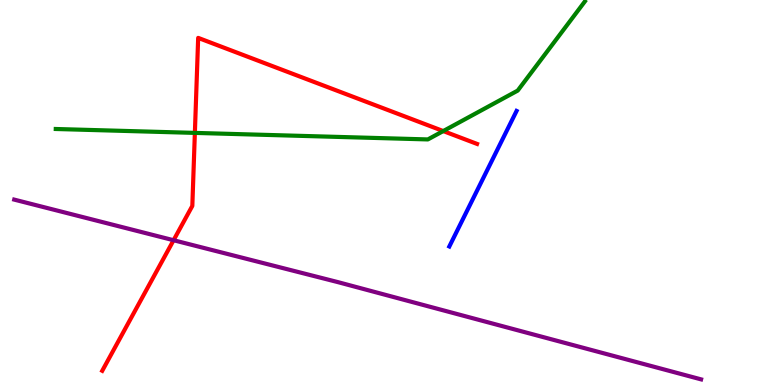[{'lines': ['blue', 'red'], 'intersections': []}, {'lines': ['green', 'red'], 'intersections': [{'x': 2.51, 'y': 6.55}, {'x': 5.72, 'y': 6.6}]}, {'lines': ['purple', 'red'], 'intersections': [{'x': 2.24, 'y': 3.76}]}, {'lines': ['blue', 'green'], 'intersections': []}, {'lines': ['blue', 'purple'], 'intersections': []}, {'lines': ['green', 'purple'], 'intersections': []}]